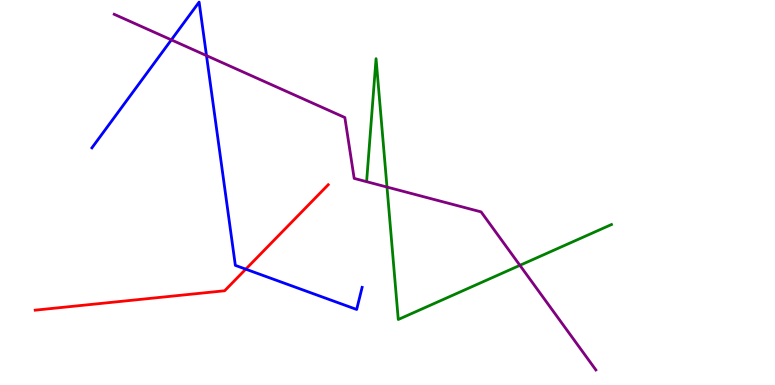[{'lines': ['blue', 'red'], 'intersections': [{'x': 3.17, 'y': 3.01}]}, {'lines': ['green', 'red'], 'intersections': []}, {'lines': ['purple', 'red'], 'intersections': []}, {'lines': ['blue', 'green'], 'intersections': []}, {'lines': ['blue', 'purple'], 'intersections': [{'x': 2.21, 'y': 8.96}, {'x': 2.66, 'y': 8.56}]}, {'lines': ['green', 'purple'], 'intersections': [{'x': 4.99, 'y': 5.14}, {'x': 6.71, 'y': 3.11}]}]